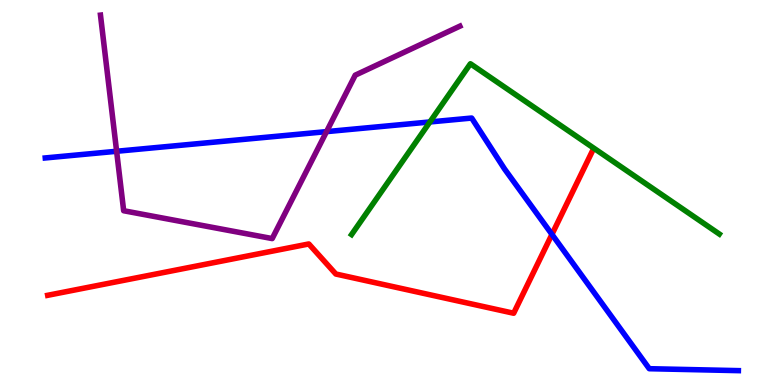[{'lines': ['blue', 'red'], 'intersections': [{'x': 7.12, 'y': 3.91}]}, {'lines': ['green', 'red'], 'intersections': []}, {'lines': ['purple', 'red'], 'intersections': []}, {'lines': ['blue', 'green'], 'intersections': [{'x': 5.55, 'y': 6.83}]}, {'lines': ['blue', 'purple'], 'intersections': [{'x': 1.5, 'y': 6.07}, {'x': 4.21, 'y': 6.58}]}, {'lines': ['green', 'purple'], 'intersections': []}]